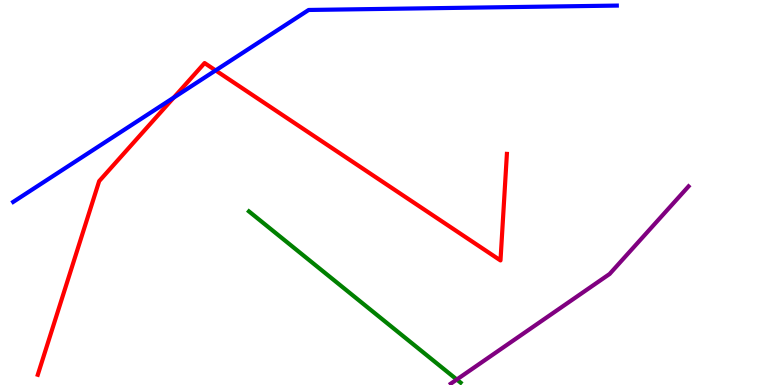[{'lines': ['blue', 'red'], 'intersections': [{'x': 2.24, 'y': 7.46}, {'x': 2.78, 'y': 8.17}]}, {'lines': ['green', 'red'], 'intersections': []}, {'lines': ['purple', 'red'], 'intersections': []}, {'lines': ['blue', 'green'], 'intersections': []}, {'lines': ['blue', 'purple'], 'intersections': []}, {'lines': ['green', 'purple'], 'intersections': [{'x': 5.89, 'y': 0.142}]}]